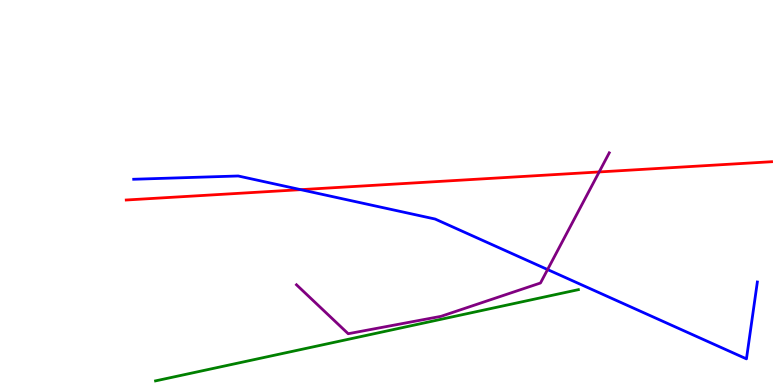[{'lines': ['blue', 'red'], 'intersections': [{'x': 3.88, 'y': 5.07}]}, {'lines': ['green', 'red'], 'intersections': []}, {'lines': ['purple', 'red'], 'intersections': [{'x': 7.73, 'y': 5.53}]}, {'lines': ['blue', 'green'], 'intersections': []}, {'lines': ['blue', 'purple'], 'intersections': [{'x': 7.07, 'y': 3.0}]}, {'lines': ['green', 'purple'], 'intersections': []}]